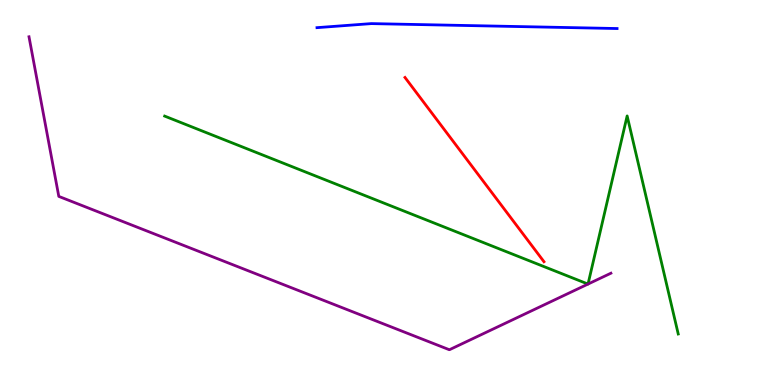[{'lines': ['blue', 'red'], 'intersections': []}, {'lines': ['green', 'red'], 'intersections': []}, {'lines': ['purple', 'red'], 'intersections': []}, {'lines': ['blue', 'green'], 'intersections': []}, {'lines': ['blue', 'purple'], 'intersections': []}, {'lines': ['green', 'purple'], 'intersections': [{'x': 7.59, 'y': 2.62}, {'x': 7.59, 'y': 2.62}]}]